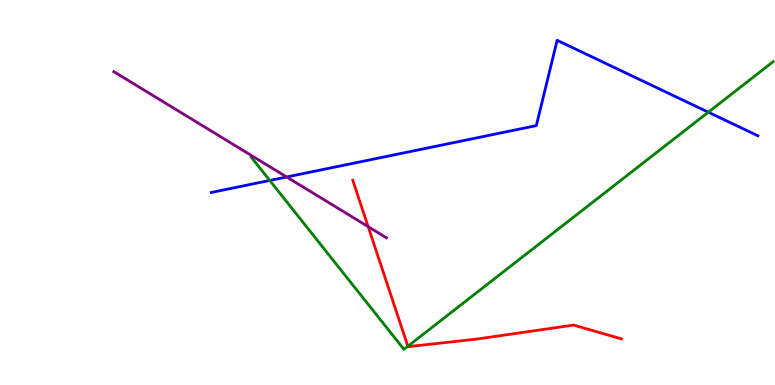[{'lines': ['blue', 'red'], 'intersections': []}, {'lines': ['green', 'red'], 'intersections': [{'x': 5.26, 'y': 1.01}]}, {'lines': ['purple', 'red'], 'intersections': [{'x': 4.75, 'y': 4.11}]}, {'lines': ['blue', 'green'], 'intersections': [{'x': 3.48, 'y': 5.31}, {'x': 9.14, 'y': 7.09}]}, {'lines': ['blue', 'purple'], 'intersections': [{'x': 3.7, 'y': 5.4}]}, {'lines': ['green', 'purple'], 'intersections': []}]